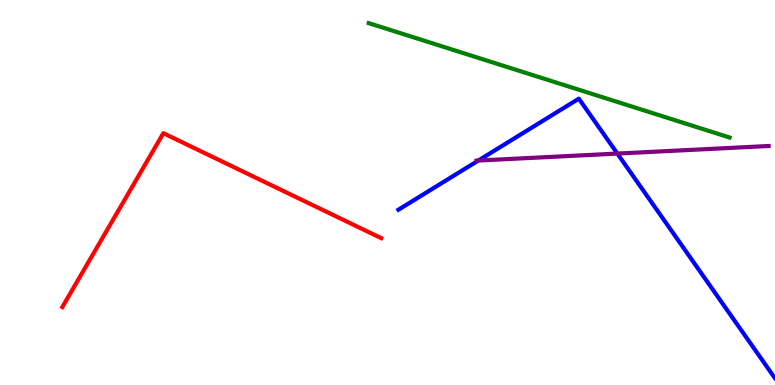[{'lines': ['blue', 'red'], 'intersections': []}, {'lines': ['green', 'red'], 'intersections': []}, {'lines': ['purple', 'red'], 'intersections': []}, {'lines': ['blue', 'green'], 'intersections': []}, {'lines': ['blue', 'purple'], 'intersections': [{'x': 6.17, 'y': 5.83}, {'x': 7.97, 'y': 6.01}]}, {'lines': ['green', 'purple'], 'intersections': []}]